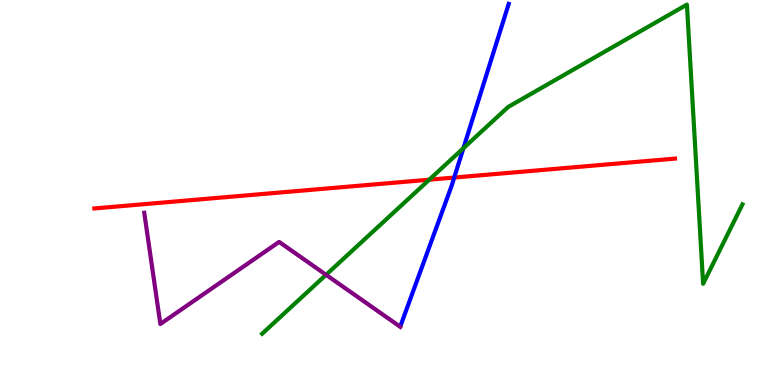[{'lines': ['blue', 'red'], 'intersections': [{'x': 5.86, 'y': 5.39}]}, {'lines': ['green', 'red'], 'intersections': [{'x': 5.54, 'y': 5.33}]}, {'lines': ['purple', 'red'], 'intersections': []}, {'lines': ['blue', 'green'], 'intersections': [{'x': 5.98, 'y': 6.15}]}, {'lines': ['blue', 'purple'], 'intersections': []}, {'lines': ['green', 'purple'], 'intersections': [{'x': 4.21, 'y': 2.86}]}]